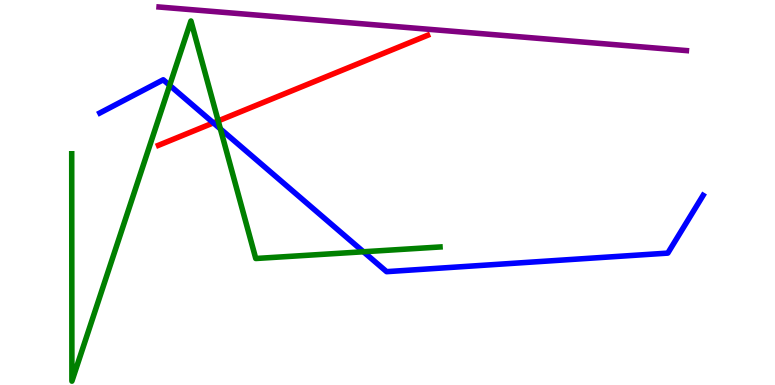[{'lines': ['blue', 'red'], 'intersections': [{'x': 2.75, 'y': 6.81}]}, {'lines': ['green', 'red'], 'intersections': [{'x': 2.82, 'y': 6.86}]}, {'lines': ['purple', 'red'], 'intersections': []}, {'lines': ['blue', 'green'], 'intersections': [{'x': 2.19, 'y': 7.78}, {'x': 2.84, 'y': 6.65}, {'x': 4.69, 'y': 3.46}]}, {'lines': ['blue', 'purple'], 'intersections': []}, {'lines': ['green', 'purple'], 'intersections': []}]